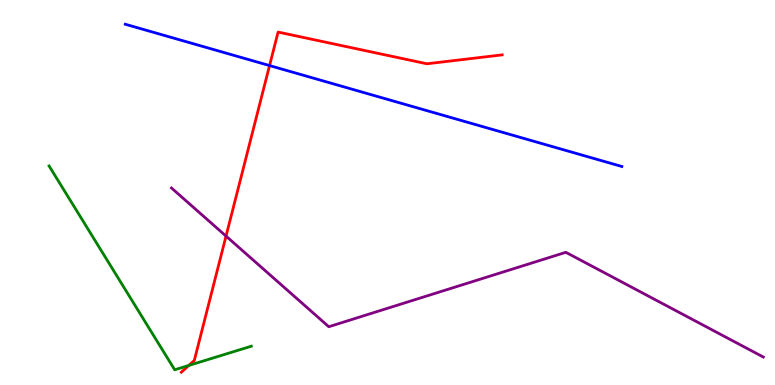[{'lines': ['blue', 'red'], 'intersections': [{'x': 3.48, 'y': 8.3}]}, {'lines': ['green', 'red'], 'intersections': [{'x': 2.44, 'y': 0.508}]}, {'lines': ['purple', 'red'], 'intersections': [{'x': 2.92, 'y': 3.87}]}, {'lines': ['blue', 'green'], 'intersections': []}, {'lines': ['blue', 'purple'], 'intersections': []}, {'lines': ['green', 'purple'], 'intersections': []}]